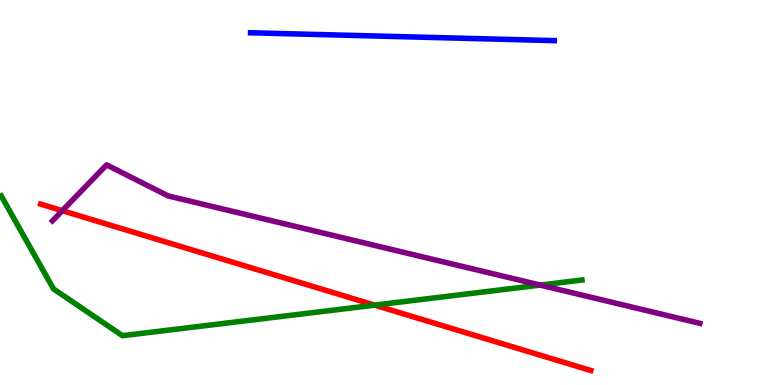[{'lines': ['blue', 'red'], 'intersections': []}, {'lines': ['green', 'red'], 'intersections': [{'x': 4.83, 'y': 2.07}]}, {'lines': ['purple', 'red'], 'intersections': [{'x': 0.803, 'y': 4.53}]}, {'lines': ['blue', 'green'], 'intersections': []}, {'lines': ['blue', 'purple'], 'intersections': []}, {'lines': ['green', 'purple'], 'intersections': [{'x': 6.97, 'y': 2.6}]}]